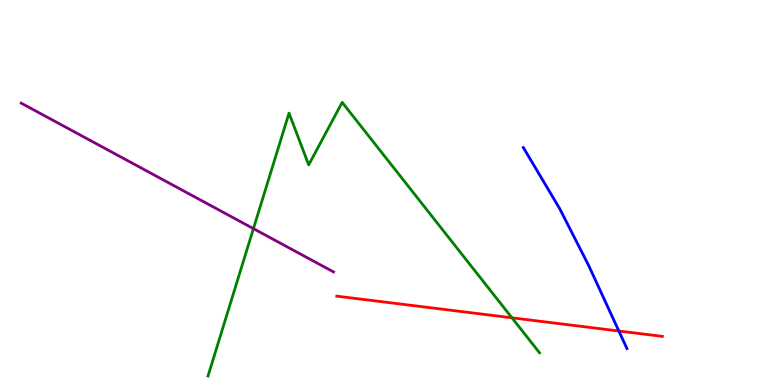[{'lines': ['blue', 'red'], 'intersections': [{'x': 7.99, 'y': 1.4}]}, {'lines': ['green', 'red'], 'intersections': [{'x': 6.61, 'y': 1.75}]}, {'lines': ['purple', 'red'], 'intersections': []}, {'lines': ['blue', 'green'], 'intersections': []}, {'lines': ['blue', 'purple'], 'intersections': []}, {'lines': ['green', 'purple'], 'intersections': [{'x': 3.27, 'y': 4.06}]}]